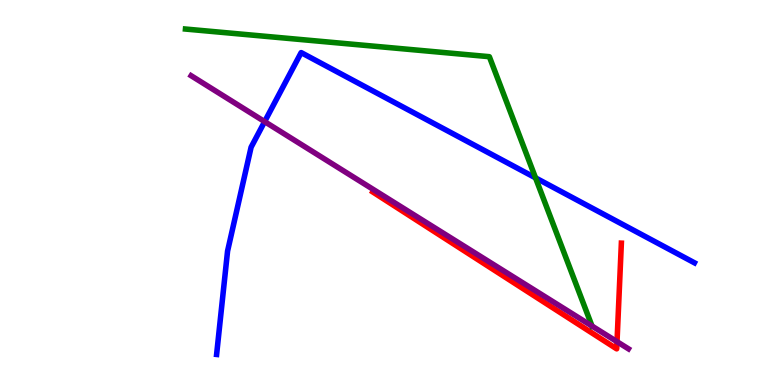[{'lines': ['blue', 'red'], 'intersections': []}, {'lines': ['green', 'red'], 'intersections': []}, {'lines': ['purple', 'red'], 'intersections': [{'x': 7.96, 'y': 1.13}]}, {'lines': ['blue', 'green'], 'intersections': [{'x': 6.91, 'y': 5.38}]}, {'lines': ['blue', 'purple'], 'intersections': [{'x': 3.41, 'y': 6.84}]}, {'lines': ['green', 'purple'], 'intersections': [{'x': 7.64, 'y': 1.53}]}]